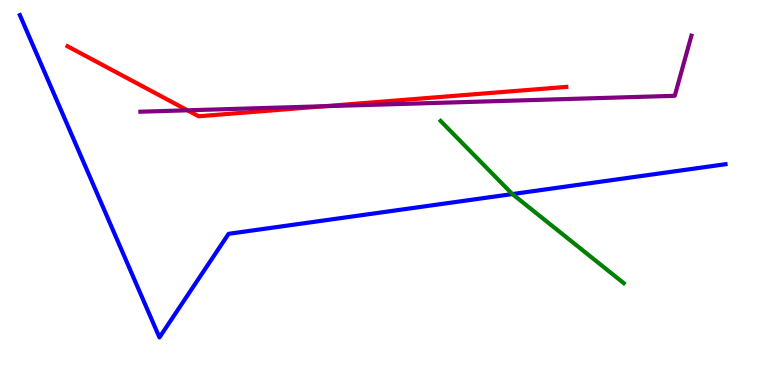[{'lines': ['blue', 'red'], 'intersections': []}, {'lines': ['green', 'red'], 'intersections': []}, {'lines': ['purple', 'red'], 'intersections': [{'x': 2.42, 'y': 7.14}, {'x': 4.18, 'y': 7.24}]}, {'lines': ['blue', 'green'], 'intersections': [{'x': 6.61, 'y': 4.96}]}, {'lines': ['blue', 'purple'], 'intersections': []}, {'lines': ['green', 'purple'], 'intersections': []}]